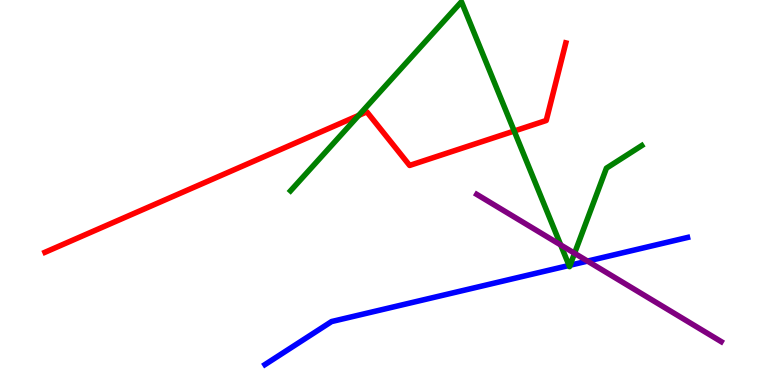[{'lines': ['blue', 'red'], 'intersections': []}, {'lines': ['green', 'red'], 'intersections': [{'x': 4.63, 'y': 7.0}, {'x': 6.63, 'y': 6.6}]}, {'lines': ['purple', 'red'], 'intersections': []}, {'lines': ['blue', 'green'], 'intersections': [{'x': 7.34, 'y': 3.11}, {'x': 7.36, 'y': 3.11}]}, {'lines': ['blue', 'purple'], 'intersections': [{'x': 7.58, 'y': 3.22}]}, {'lines': ['green', 'purple'], 'intersections': [{'x': 7.23, 'y': 3.64}, {'x': 7.41, 'y': 3.42}]}]